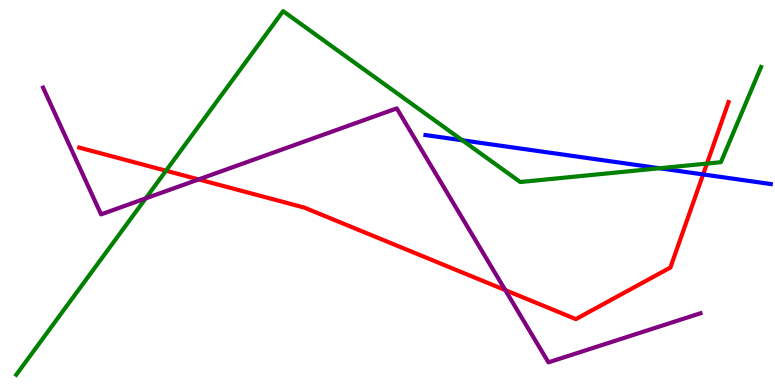[{'lines': ['blue', 'red'], 'intersections': [{'x': 9.07, 'y': 5.47}]}, {'lines': ['green', 'red'], 'intersections': [{'x': 2.14, 'y': 5.57}, {'x': 9.12, 'y': 5.75}]}, {'lines': ['purple', 'red'], 'intersections': [{'x': 2.56, 'y': 5.34}, {'x': 6.52, 'y': 2.46}]}, {'lines': ['blue', 'green'], 'intersections': [{'x': 5.97, 'y': 6.36}, {'x': 8.51, 'y': 5.63}]}, {'lines': ['blue', 'purple'], 'intersections': []}, {'lines': ['green', 'purple'], 'intersections': [{'x': 1.88, 'y': 4.85}]}]